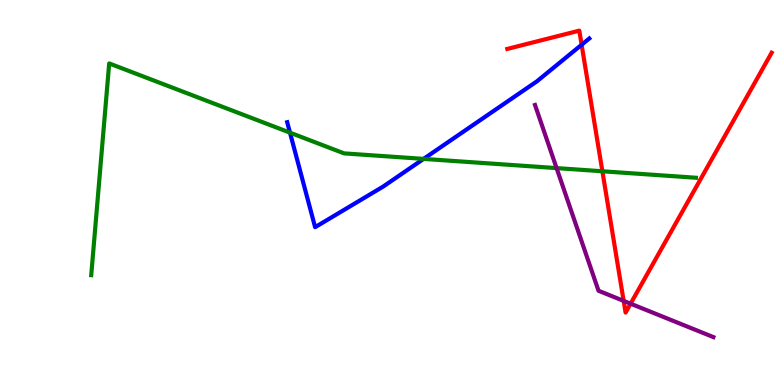[{'lines': ['blue', 'red'], 'intersections': [{'x': 7.5, 'y': 8.84}]}, {'lines': ['green', 'red'], 'intersections': [{'x': 7.77, 'y': 5.55}]}, {'lines': ['purple', 'red'], 'intersections': [{'x': 8.05, 'y': 2.18}, {'x': 8.14, 'y': 2.11}]}, {'lines': ['blue', 'green'], 'intersections': [{'x': 3.74, 'y': 6.55}, {'x': 5.47, 'y': 5.87}]}, {'lines': ['blue', 'purple'], 'intersections': []}, {'lines': ['green', 'purple'], 'intersections': [{'x': 7.18, 'y': 5.63}]}]